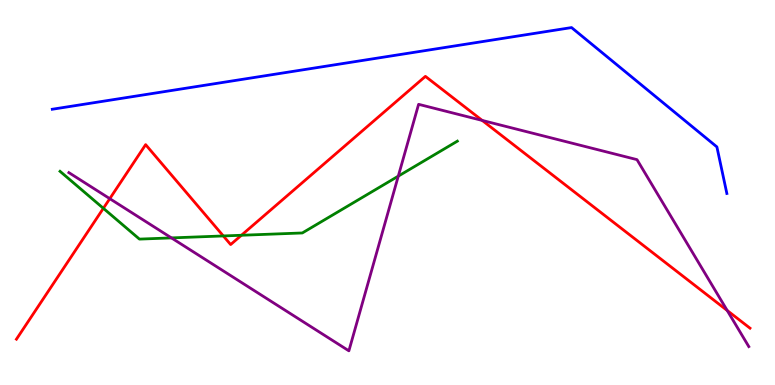[{'lines': ['blue', 'red'], 'intersections': []}, {'lines': ['green', 'red'], 'intersections': [{'x': 1.33, 'y': 4.59}, {'x': 2.88, 'y': 3.87}, {'x': 3.12, 'y': 3.89}]}, {'lines': ['purple', 'red'], 'intersections': [{'x': 1.42, 'y': 4.84}, {'x': 6.22, 'y': 6.87}, {'x': 9.38, 'y': 1.94}]}, {'lines': ['blue', 'green'], 'intersections': []}, {'lines': ['blue', 'purple'], 'intersections': []}, {'lines': ['green', 'purple'], 'intersections': [{'x': 2.21, 'y': 3.82}, {'x': 5.14, 'y': 5.42}]}]